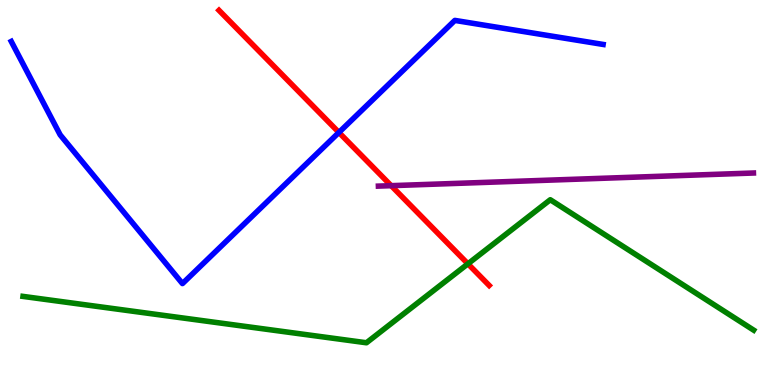[{'lines': ['blue', 'red'], 'intersections': [{'x': 4.37, 'y': 6.56}]}, {'lines': ['green', 'red'], 'intersections': [{'x': 6.04, 'y': 3.15}]}, {'lines': ['purple', 'red'], 'intersections': [{'x': 5.05, 'y': 5.18}]}, {'lines': ['blue', 'green'], 'intersections': []}, {'lines': ['blue', 'purple'], 'intersections': []}, {'lines': ['green', 'purple'], 'intersections': []}]